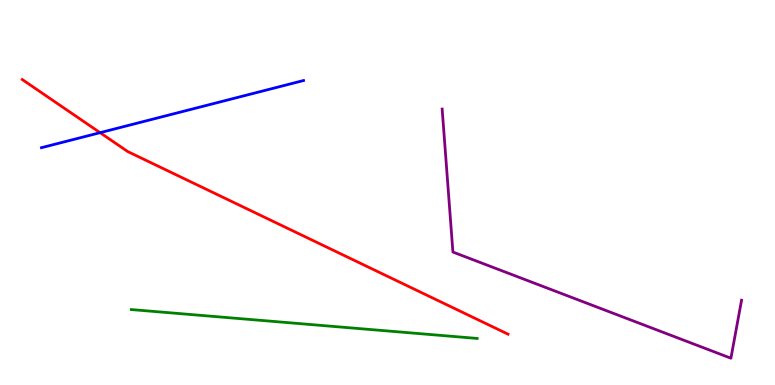[{'lines': ['blue', 'red'], 'intersections': [{'x': 1.29, 'y': 6.55}]}, {'lines': ['green', 'red'], 'intersections': []}, {'lines': ['purple', 'red'], 'intersections': []}, {'lines': ['blue', 'green'], 'intersections': []}, {'lines': ['blue', 'purple'], 'intersections': []}, {'lines': ['green', 'purple'], 'intersections': []}]